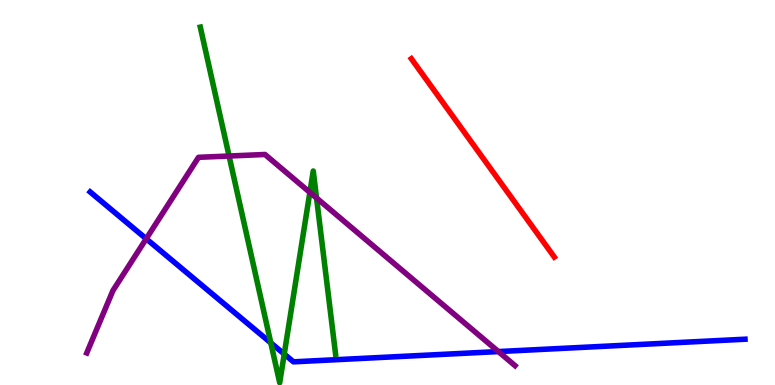[{'lines': ['blue', 'red'], 'intersections': []}, {'lines': ['green', 'red'], 'intersections': []}, {'lines': ['purple', 'red'], 'intersections': []}, {'lines': ['blue', 'green'], 'intersections': [{'x': 3.49, 'y': 1.09}, {'x': 3.67, 'y': 0.803}]}, {'lines': ['blue', 'purple'], 'intersections': [{'x': 1.89, 'y': 3.8}, {'x': 6.43, 'y': 0.868}]}, {'lines': ['green', 'purple'], 'intersections': [{'x': 2.96, 'y': 5.95}, {'x': 4.0, 'y': 5.0}, {'x': 4.08, 'y': 4.86}]}]